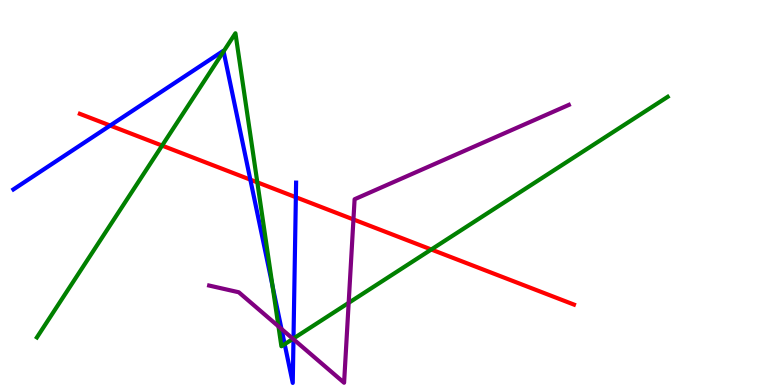[{'lines': ['blue', 'red'], 'intersections': [{'x': 1.42, 'y': 6.74}, {'x': 3.23, 'y': 5.33}, {'x': 3.82, 'y': 4.88}]}, {'lines': ['green', 'red'], 'intersections': [{'x': 2.09, 'y': 6.22}, {'x': 3.32, 'y': 5.26}, {'x': 5.56, 'y': 3.52}]}, {'lines': ['purple', 'red'], 'intersections': [{'x': 4.56, 'y': 4.3}]}, {'lines': ['blue', 'green'], 'intersections': [{'x': 2.88, 'y': 8.66}, {'x': 3.52, 'y': 2.57}, {'x': 3.67, 'y': 1.06}, {'x': 3.79, 'y': 1.21}]}, {'lines': ['blue', 'purple'], 'intersections': [{'x': 3.63, 'y': 1.46}, {'x': 3.79, 'y': 1.19}]}, {'lines': ['green', 'purple'], 'intersections': [{'x': 3.59, 'y': 1.52}, {'x': 3.78, 'y': 1.2}, {'x': 4.5, 'y': 2.13}]}]